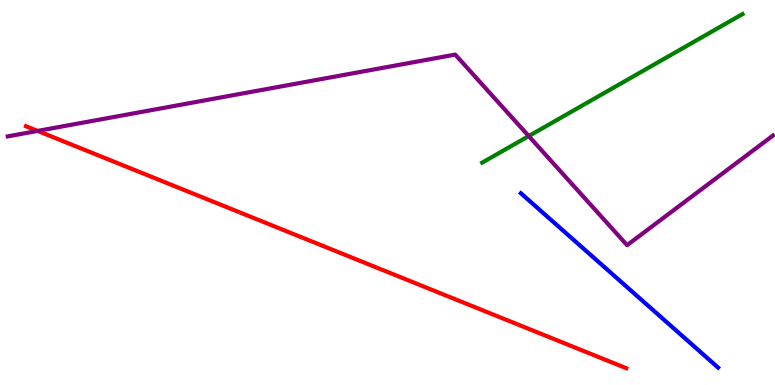[{'lines': ['blue', 'red'], 'intersections': []}, {'lines': ['green', 'red'], 'intersections': []}, {'lines': ['purple', 'red'], 'intersections': [{'x': 0.485, 'y': 6.6}]}, {'lines': ['blue', 'green'], 'intersections': []}, {'lines': ['blue', 'purple'], 'intersections': []}, {'lines': ['green', 'purple'], 'intersections': [{'x': 6.82, 'y': 6.47}]}]